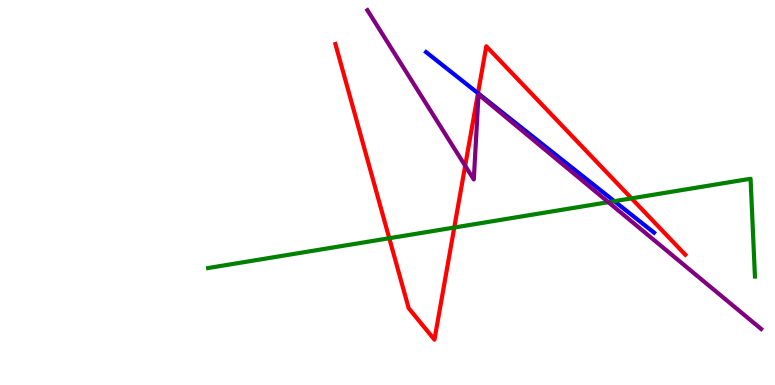[{'lines': ['blue', 'red'], 'intersections': [{'x': 6.17, 'y': 7.58}]}, {'lines': ['green', 'red'], 'intersections': [{'x': 5.02, 'y': 3.81}, {'x': 5.86, 'y': 4.09}, {'x': 8.15, 'y': 4.85}]}, {'lines': ['purple', 'red'], 'intersections': [{'x': 6.0, 'y': 5.69}]}, {'lines': ['blue', 'green'], 'intersections': [{'x': 7.93, 'y': 4.77}]}, {'lines': ['blue', 'purple'], 'intersections': []}, {'lines': ['green', 'purple'], 'intersections': [{'x': 7.85, 'y': 4.75}]}]